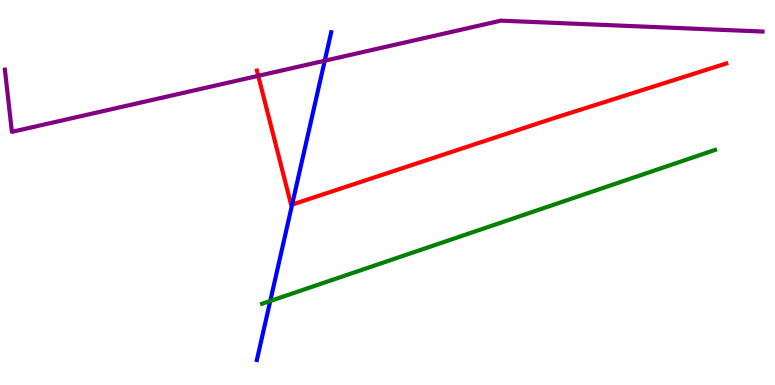[{'lines': ['blue', 'red'], 'intersections': [{'x': 3.77, 'y': 4.69}]}, {'lines': ['green', 'red'], 'intersections': []}, {'lines': ['purple', 'red'], 'intersections': [{'x': 3.33, 'y': 8.03}]}, {'lines': ['blue', 'green'], 'intersections': [{'x': 3.49, 'y': 2.18}]}, {'lines': ['blue', 'purple'], 'intersections': [{'x': 4.19, 'y': 8.42}]}, {'lines': ['green', 'purple'], 'intersections': []}]